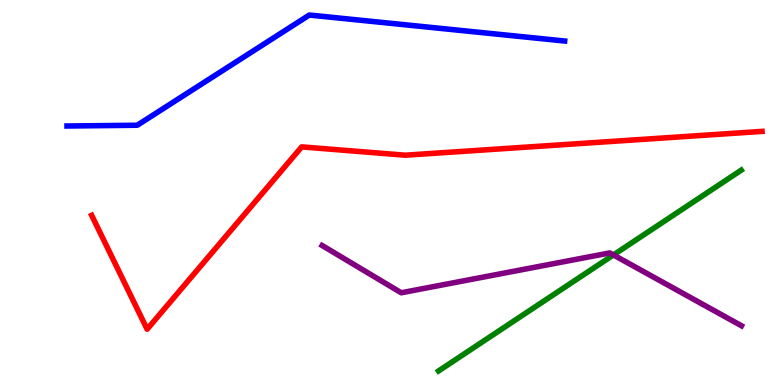[{'lines': ['blue', 'red'], 'intersections': []}, {'lines': ['green', 'red'], 'intersections': []}, {'lines': ['purple', 'red'], 'intersections': []}, {'lines': ['blue', 'green'], 'intersections': []}, {'lines': ['blue', 'purple'], 'intersections': []}, {'lines': ['green', 'purple'], 'intersections': [{'x': 7.92, 'y': 3.38}]}]